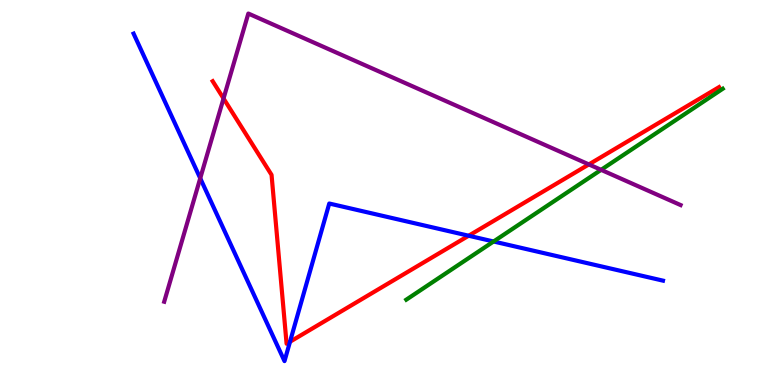[{'lines': ['blue', 'red'], 'intersections': [{'x': 3.74, 'y': 1.12}, {'x': 6.05, 'y': 3.88}]}, {'lines': ['green', 'red'], 'intersections': []}, {'lines': ['purple', 'red'], 'intersections': [{'x': 2.88, 'y': 7.44}, {'x': 7.6, 'y': 5.73}]}, {'lines': ['blue', 'green'], 'intersections': [{'x': 6.37, 'y': 3.73}]}, {'lines': ['blue', 'purple'], 'intersections': [{'x': 2.58, 'y': 5.37}]}, {'lines': ['green', 'purple'], 'intersections': [{'x': 7.76, 'y': 5.59}]}]